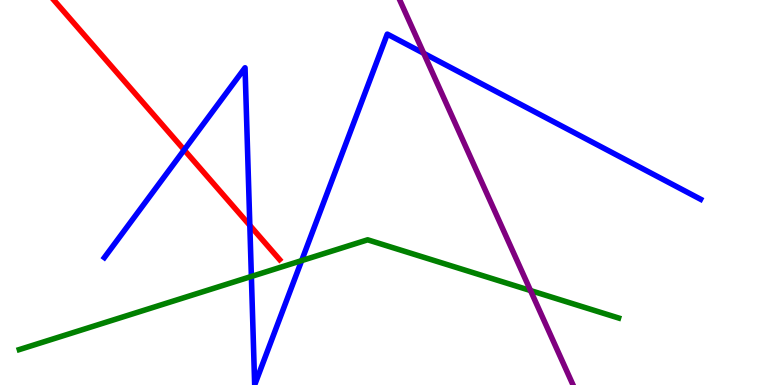[{'lines': ['blue', 'red'], 'intersections': [{'x': 2.38, 'y': 6.11}, {'x': 3.22, 'y': 4.15}]}, {'lines': ['green', 'red'], 'intersections': []}, {'lines': ['purple', 'red'], 'intersections': []}, {'lines': ['blue', 'green'], 'intersections': [{'x': 3.24, 'y': 2.82}, {'x': 3.89, 'y': 3.23}]}, {'lines': ['blue', 'purple'], 'intersections': [{'x': 5.47, 'y': 8.62}]}, {'lines': ['green', 'purple'], 'intersections': [{'x': 6.85, 'y': 2.45}]}]